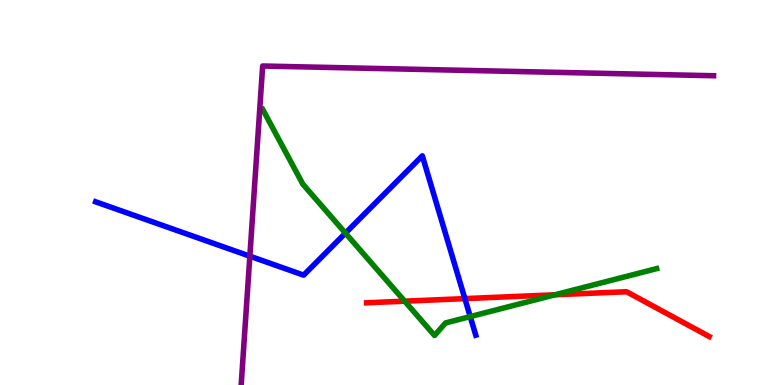[{'lines': ['blue', 'red'], 'intersections': [{'x': 6.0, 'y': 2.24}]}, {'lines': ['green', 'red'], 'intersections': [{'x': 5.22, 'y': 2.18}, {'x': 7.16, 'y': 2.34}]}, {'lines': ['purple', 'red'], 'intersections': []}, {'lines': ['blue', 'green'], 'intersections': [{'x': 4.46, 'y': 3.94}, {'x': 6.07, 'y': 1.78}]}, {'lines': ['blue', 'purple'], 'intersections': [{'x': 3.22, 'y': 3.35}]}, {'lines': ['green', 'purple'], 'intersections': []}]